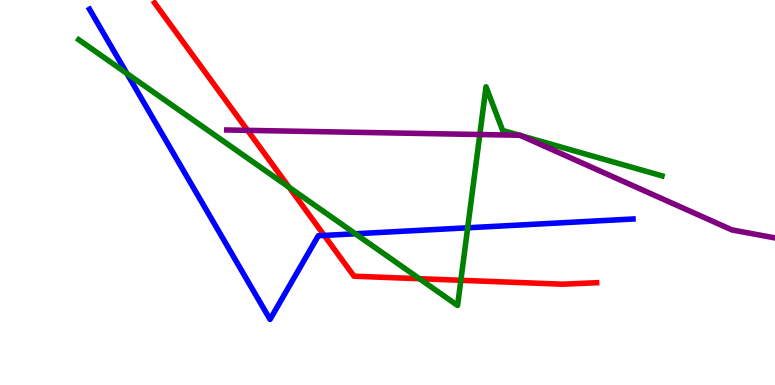[{'lines': ['blue', 'red'], 'intersections': [{'x': 4.18, 'y': 3.89}]}, {'lines': ['green', 'red'], 'intersections': [{'x': 3.73, 'y': 5.13}, {'x': 5.41, 'y': 2.76}, {'x': 5.95, 'y': 2.72}]}, {'lines': ['purple', 'red'], 'intersections': [{'x': 3.19, 'y': 6.61}]}, {'lines': ['blue', 'green'], 'intersections': [{'x': 1.64, 'y': 8.09}, {'x': 4.59, 'y': 3.93}, {'x': 6.03, 'y': 4.08}]}, {'lines': ['blue', 'purple'], 'intersections': []}, {'lines': ['green', 'purple'], 'intersections': [{'x': 6.19, 'y': 6.51}, {'x': 6.7, 'y': 6.49}, {'x': 6.72, 'y': 6.48}]}]